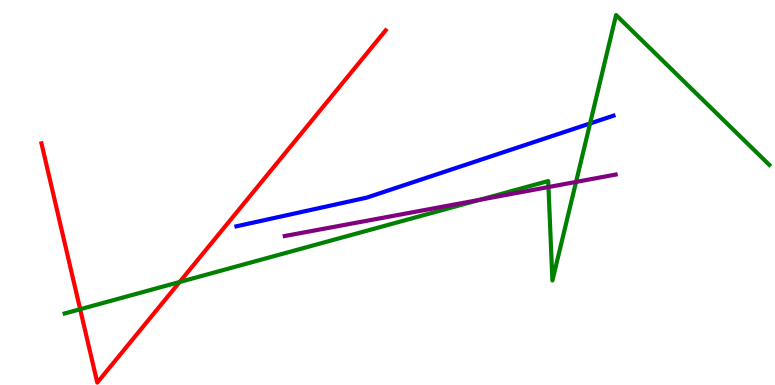[{'lines': ['blue', 'red'], 'intersections': []}, {'lines': ['green', 'red'], 'intersections': [{'x': 1.03, 'y': 1.97}, {'x': 2.32, 'y': 2.68}]}, {'lines': ['purple', 'red'], 'intersections': []}, {'lines': ['blue', 'green'], 'intersections': [{'x': 7.61, 'y': 6.79}]}, {'lines': ['blue', 'purple'], 'intersections': []}, {'lines': ['green', 'purple'], 'intersections': [{'x': 6.19, 'y': 4.81}, {'x': 7.08, 'y': 5.14}, {'x': 7.43, 'y': 5.27}]}]